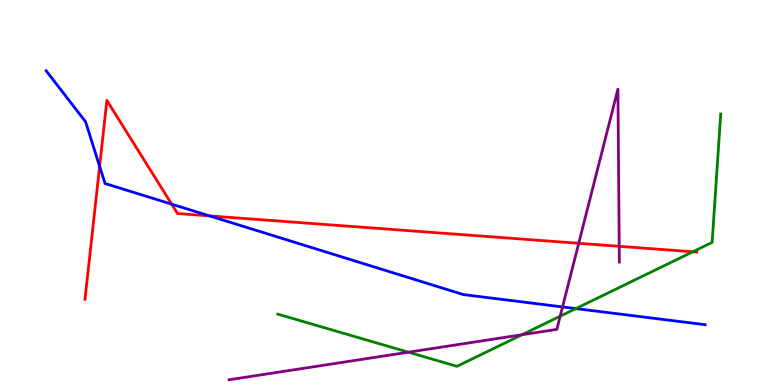[{'lines': ['blue', 'red'], 'intersections': [{'x': 1.29, 'y': 5.68}, {'x': 2.22, 'y': 4.7}, {'x': 2.7, 'y': 4.39}]}, {'lines': ['green', 'red'], 'intersections': [{'x': 8.94, 'y': 3.46}]}, {'lines': ['purple', 'red'], 'intersections': [{'x': 7.47, 'y': 3.68}, {'x': 7.99, 'y': 3.6}]}, {'lines': ['blue', 'green'], 'intersections': [{'x': 7.43, 'y': 1.98}]}, {'lines': ['blue', 'purple'], 'intersections': [{'x': 7.26, 'y': 2.03}]}, {'lines': ['green', 'purple'], 'intersections': [{'x': 5.27, 'y': 0.852}, {'x': 6.74, 'y': 1.31}, {'x': 7.23, 'y': 1.79}]}]